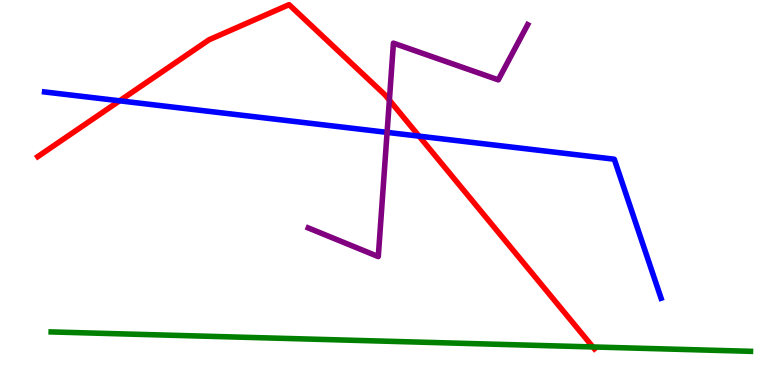[{'lines': ['blue', 'red'], 'intersections': [{'x': 1.54, 'y': 7.38}, {'x': 5.41, 'y': 6.46}]}, {'lines': ['green', 'red'], 'intersections': [{'x': 7.65, 'y': 0.988}]}, {'lines': ['purple', 'red'], 'intersections': [{'x': 5.02, 'y': 7.4}]}, {'lines': ['blue', 'green'], 'intersections': []}, {'lines': ['blue', 'purple'], 'intersections': [{'x': 4.99, 'y': 6.56}]}, {'lines': ['green', 'purple'], 'intersections': []}]